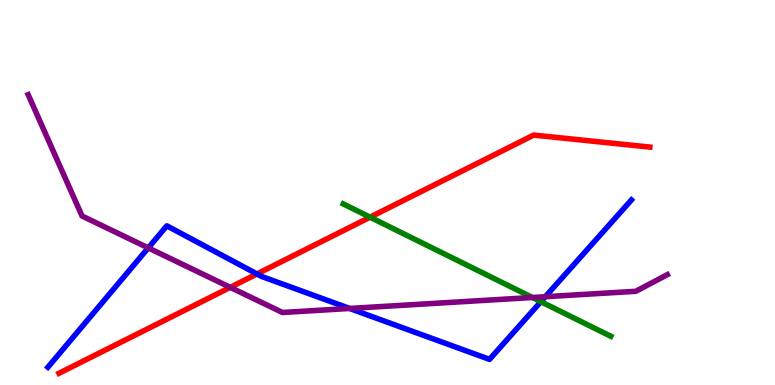[{'lines': ['blue', 'red'], 'intersections': [{'x': 3.32, 'y': 2.88}]}, {'lines': ['green', 'red'], 'intersections': [{'x': 4.78, 'y': 4.36}]}, {'lines': ['purple', 'red'], 'intersections': [{'x': 2.97, 'y': 2.54}]}, {'lines': ['blue', 'green'], 'intersections': [{'x': 6.98, 'y': 2.16}]}, {'lines': ['blue', 'purple'], 'intersections': [{'x': 1.91, 'y': 3.56}, {'x': 4.51, 'y': 1.99}, {'x': 7.04, 'y': 2.29}]}, {'lines': ['green', 'purple'], 'intersections': [{'x': 6.87, 'y': 2.27}]}]